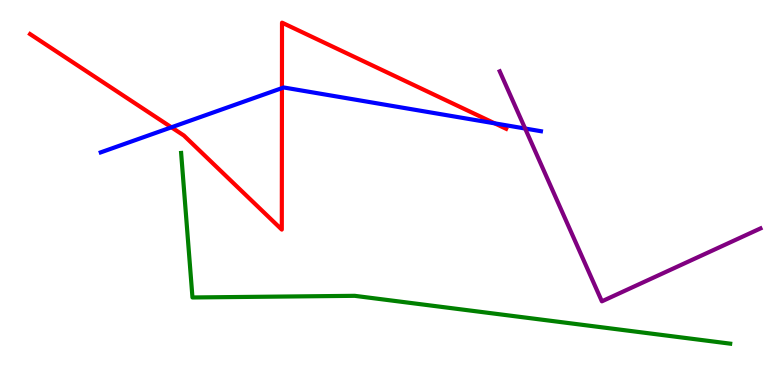[{'lines': ['blue', 'red'], 'intersections': [{'x': 2.21, 'y': 6.69}, {'x': 3.64, 'y': 7.71}, {'x': 6.38, 'y': 6.8}]}, {'lines': ['green', 'red'], 'intersections': []}, {'lines': ['purple', 'red'], 'intersections': []}, {'lines': ['blue', 'green'], 'intersections': []}, {'lines': ['blue', 'purple'], 'intersections': [{'x': 6.78, 'y': 6.66}]}, {'lines': ['green', 'purple'], 'intersections': []}]